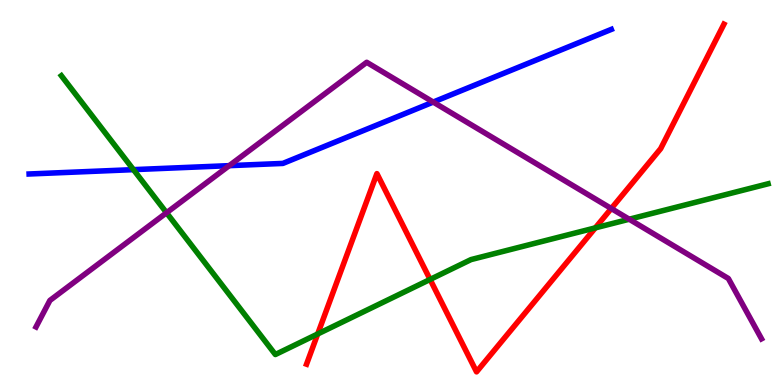[{'lines': ['blue', 'red'], 'intersections': []}, {'lines': ['green', 'red'], 'intersections': [{'x': 4.1, 'y': 1.33}, {'x': 5.55, 'y': 2.74}, {'x': 7.68, 'y': 4.08}]}, {'lines': ['purple', 'red'], 'intersections': [{'x': 7.89, 'y': 4.58}]}, {'lines': ['blue', 'green'], 'intersections': [{'x': 1.72, 'y': 5.59}]}, {'lines': ['blue', 'purple'], 'intersections': [{'x': 2.96, 'y': 5.7}, {'x': 5.59, 'y': 7.35}]}, {'lines': ['green', 'purple'], 'intersections': [{'x': 2.15, 'y': 4.47}, {'x': 8.12, 'y': 4.31}]}]